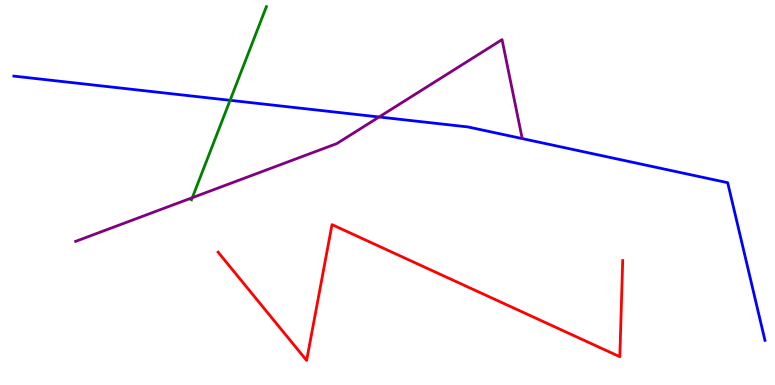[{'lines': ['blue', 'red'], 'intersections': []}, {'lines': ['green', 'red'], 'intersections': []}, {'lines': ['purple', 'red'], 'intersections': []}, {'lines': ['blue', 'green'], 'intersections': [{'x': 2.97, 'y': 7.39}]}, {'lines': ['blue', 'purple'], 'intersections': [{'x': 4.89, 'y': 6.96}]}, {'lines': ['green', 'purple'], 'intersections': [{'x': 2.48, 'y': 4.87}]}]